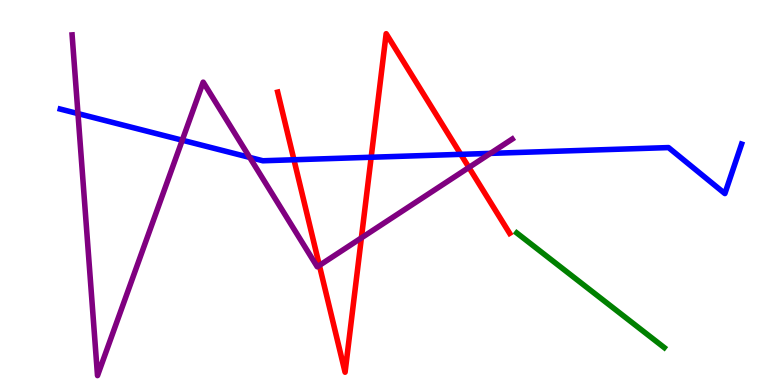[{'lines': ['blue', 'red'], 'intersections': [{'x': 3.79, 'y': 5.85}, {'x': 4.79, 'y': 5.92}, {'x': 5.95, 'y': 5.99}]}, {'lines': ['green', 'red'], 'intersections': []}, {'lines': ['purple', 'red'], 'intersections': [{'x': 4.12, 'y': 3.11}, {'x': 4.66, 'y': 3.82}, {'x': 6.05, 'y': 5.65}]}, {'lines': ['blue', 'green'], 'intersections': []}, {'lines': ['blue', 'purple'], 'intersections': [{'x': 1.01, 'y': 7.05}, {'x': 2.35, 'y': 6.36}, {'x': 3.22, 'y': 5.91}, {'x': 6.33, 'y': 6.02}]}, {'lines': ['green', 'purple'], 'intersections': []}]